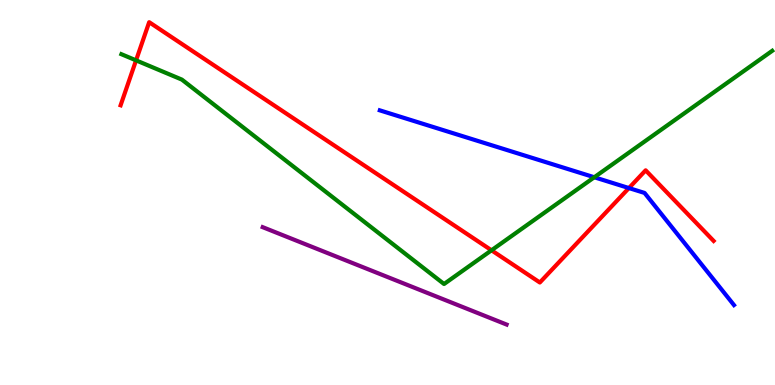[{'lines': ['blue', 'red'], 'intersections': [{'x': 8.12, 'y': 5.12}]}, {'lines': ['green', 'red'], 'intersections': [{'x': 1.76, 'y': 8.43}, {'x': 6.34, 'y': 3.5}]}, {'lines': ['purple', 'red'], 'intersections': []}, {'lines': ['blue', 'green'], 'intersections': [{'x': 7.67, 'y': 5.4}]}, {'lines': ['blue', 'purple'], 'intersections': []}, {'lines': ['green', 'purple'], 'intersections': []}]